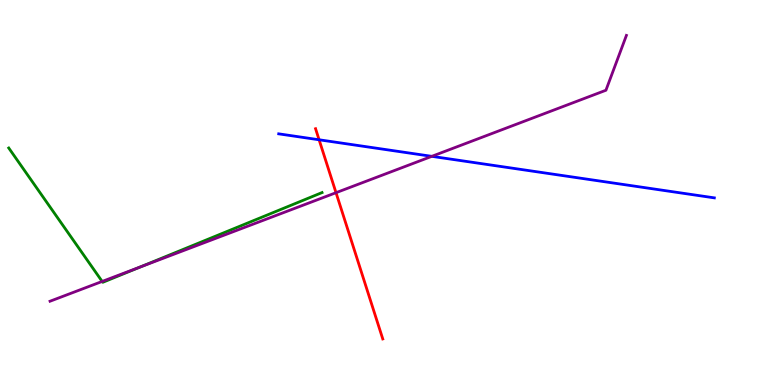[{'lines': ['blue', 'red'], 'intersections': [{'x': 4.12, 'y': 6.37}]}, {'lines': ['green', 'red'], 'intersections': []}, {'lines': ['purple', 'red'], 'intersections': [{'x': 4.34, 'y': 5.0}]}, {'lines': ['blue', 'green'], 'intersections': []}, {'lines': ['blue', 'purple'], 'intersections': [{'x': 5.57, 'y': 5.94}]}, {'lines': ['green', 'purple'], 'intersections': [{'x': 1.32, 'y': 2.69}, {'x': 1.81, 'y': 3.06}]}]